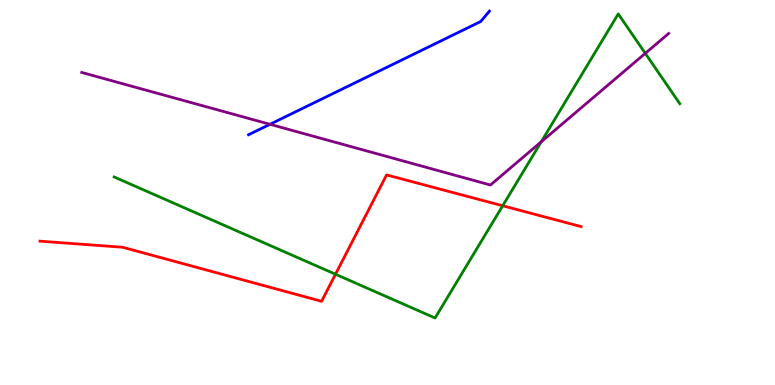[{'lines': ['blue', 'red'], 'intersections': []}, {'lines': ['green', 'red'], 'intersections': [{'x': 4.33, 'y': 2.88}, {'x': 6.49, 'y': 4.66}]}, {'lines': ['purple', 'red'], 'intersections': []}, {'lines': ['blue', 'green'], 'intersections': []}, {'lines': ['blue', 'purple'], 'intersections': [{'x': 3.48, 'y': 6.77}]}, {'lines': ['green', 'purple'], 'intersections': [{'x': 6.98, 'y': 6.32}, {'x': 8.33, 'y': 8.61}]}]